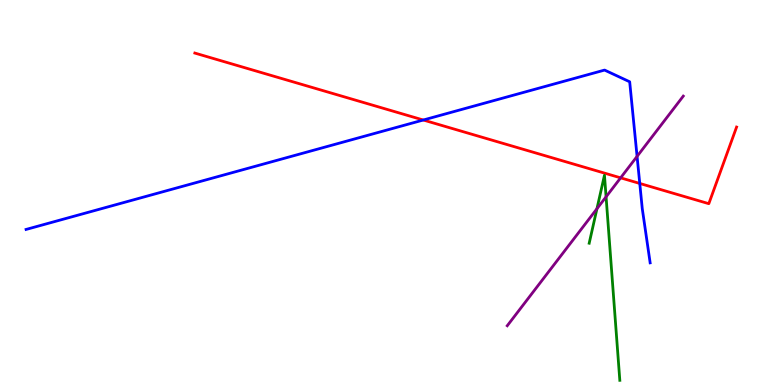[{'lines': ['blue', 'red'], 'intersections': [{'x': 5.46, 'y': 6.88}, {'x': 8.26, 'y': 5.24}]}, {'lines': ['green', 'red'], 'intersections': []}, {'lines': ['purple', 'red'], 'intersections': [{'x': 8.01, 'y': 5.38}]}, {'lines': ['blue', 'green'], 'intersections': []}, {'lines': ['blue', 'purple'], 'intersections': [{'x': 8.22, 'y': 5.94}]}, {'lines': ['green', 'purple'], 'intersections': [{'x': 7.7, 'y': 4.58}, {'x': 7.82, 'y': 4.89}]}]